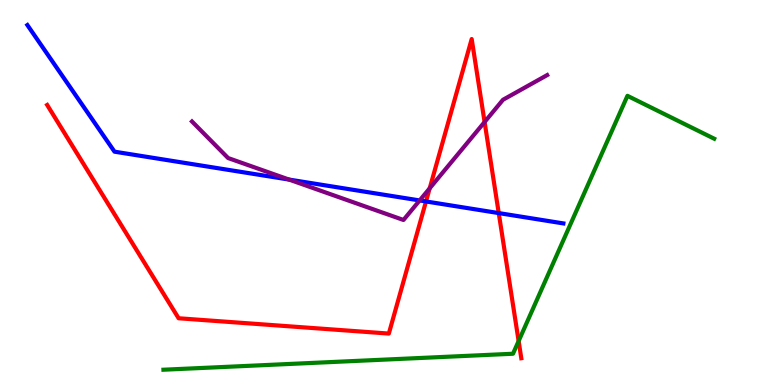[{'lines': ['blue', 'red'], 'intersections': [{'x': 5.5, 'y': 4.77}, {'x': 6.44, 'y': 4.47}]}, {'lines': ['green', 'red'], 'intersections': [{'x': 6.69, 'y': 1.14}]}, {'lines': ['purple', 'red'], 'intersections': [{'x': 5.54, 'y': 5.11}, {'x': 6.25, 'y': 6.83}]}, {'lines': ['blue', 'green'], 'intersections': []}, {'lines': ['blue', 'purple'], 'intersections': [{'x': 3.73, 'y': 5.34}, {'x': 5.41, 'y': 4.79}]}, {'lines': ['green', 'purple'], 'intersections': []}]